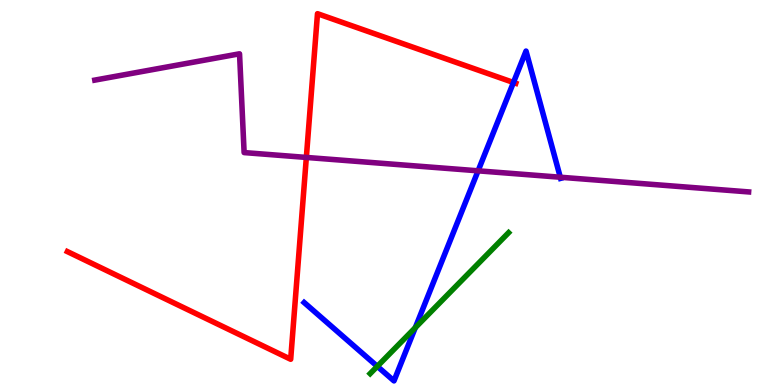[{'lines': ['blue', 'red'], 'intersections': [{'x': 6.63, 'y': 7.86}]}, {'lines': ['green', 'red'], 'intersections': []}, {'lines': ['purple', 'red'], 'intersections': [{'x': 3.95, 'y': 5.91}]}, {'lines': ['blue', 'green'], 'intersections': [{'x': 4.87, 'y': 0.485}, {'x': 5.36, 'y': 1.49}]}, {'lines': ['blue', 'purple'], 'intersections': [{'x': 6.17, 'y': 5.56}, {'x': 7.23, 'y': 5.4}]}, {'lines': ['green', 'purple'], 'intersections': []}]